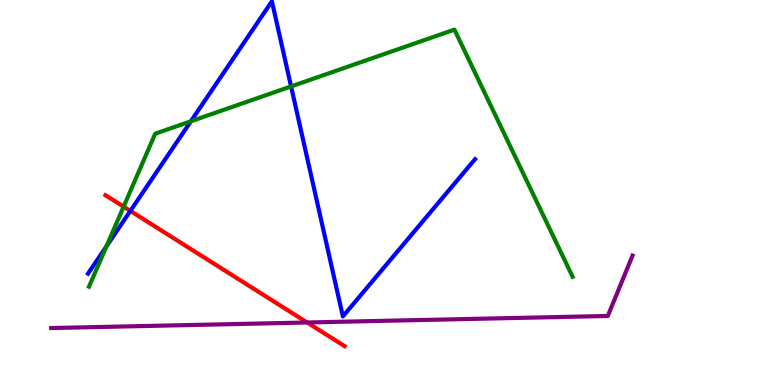[{'lines': ['blue', 'red'], 'intersections': [{'x': 1.68, 'y': 4.52}]}, {'lines': ['green', 'red'], 'intersections': [{'x': 1.6, 'y': 4.63}]}, {'lines': ['purple', 'red'], 'intersections': [{'x': 3.96, 'y': 1.62}]}, {'lines': ['blue', 'green'], 'intersections': [{'x': 1.37, 'y': 3.6}, {'x': 2.46, 'y': 6.85}, {'x': 3.76, 'y': 7.75}]}, {'lines': ['blue', 'purple'], 'intersections': []}, {'lines': ['green', 'purple'], 'intersections': []}]